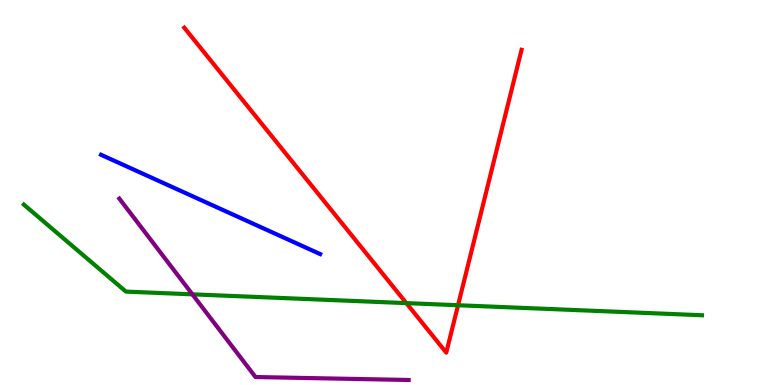[{'lines': ['blue', 'red'], 'intersections': []}, {'lines': ['green', 'red'], 'intersections': [{'x': 5.24, 'y': 2.13}, {'x': 5.91, 'y': 2.07}]}, {'lines': ['purple', 'red'], 'intersections': []}, {'lines': ['blue', 'green'], 'intersections': []}, {'lines': ['blue', 'purple'], 'intersections': []}, {'lines': ['green', 'purple'], 'intersections': [{'x': 2.48, 'y': 2.35}]}]